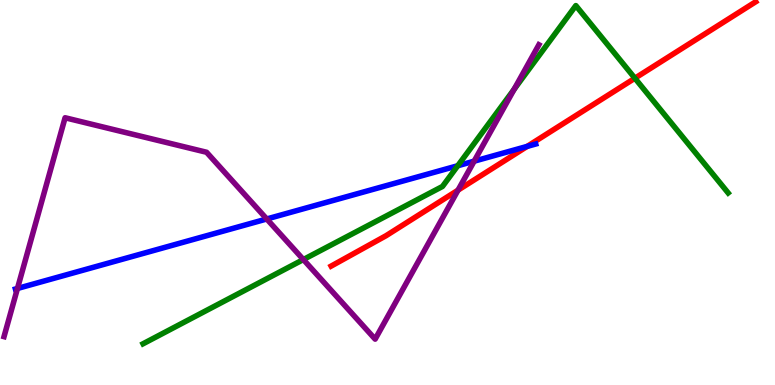[{'lines': ['blue', 'red'], 'intersections': [{'x': 6.8, 'y': 6.2}]}, {'lines': ['green', 'red'], 'intersections': [{'x': 8.19, 'y': 7.97}]}, {'lines': ['purple', 'red'], 'intersections': [{'x': 5.91, 'y': 5.06}]}, {'lines': ['blue', 'green'], 'intersections': [{'x': 5.91, 'y': 5.69}]}, {'lines': ['blue', 'purple'], 'intersections': [{'x': 0.225, 'y': 2.51}, {'x': 3.44, 'y': 4.31}, {'x': 6.12, 'y': 5.81}]}, {'lines': ['green', 'purple'], 'intersections': [{'x': 3.91, 'y': 3.26}, {'x': 6.63, 'y': 7.68}]}]